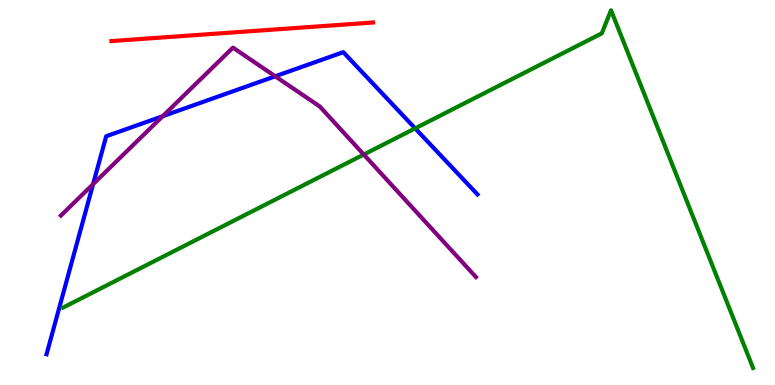[{'lines': ['blue', 'red'], 'intersections': []}, {'lines': ['green', 'red'], 'intersections': []}, {'lines': ['purple', 'red'], 'intersections': []}, {'lines': ['blue', 'green'], 'intersections': [{'x': 5.36, 'y': 6.67}]}, {'lines': ['blue', 'purple'], 'intersections': [{'x': 1.2, 'y': 5.22}, {'x': 2.1, 'y': 6.98}, {'x': 3.55, 'y': 8.02}]}, {'lines': ['green', 'purple'], 'intersections': [{'x': 4.69, 'y': 5.99}]}]